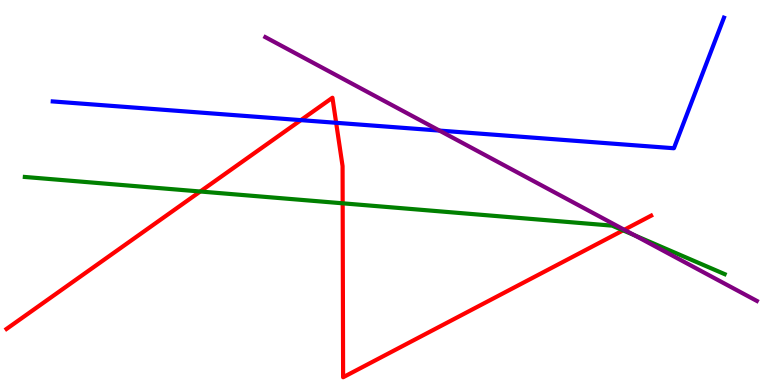[{'lines': ['blue', 'red'], 'intersections': [{'x': 3.88, 'y': 6.88}, {'x': 4.34, 'y': 6.81}]}, {'lines': ['green', 'red'], 'intersections': [{'x': 2.58, 'y': 5.03}, {'x': 4.42, 'y': 4.72}, {'x': 8.04, 'y': 4.02}]}, {'lines': ['purple', 'red'], 'intersections': [{'x': 8.05, 'y': 4.03}]}, {'lines': ['blue', 'green'], 'intersections': []}, {'lines': ['blue', 'purple'], 'intersections': [{'x': 5.67, 'y': 6.61}]}, {'lines': ['green', 'purple'], 'intersections': [{'x': 8.19, 'y': 3.89}]}]